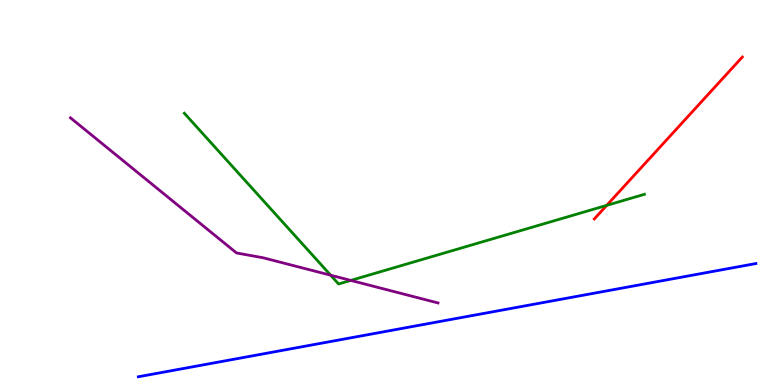[{'lines': ['blue', 'red'], 'intersections': []}, {'lines': ['green', 'red'], 'intersections': [{'x': 7.83, 'y': 4.67}]}, {'lines': ['purple', 'red'], 'intersections': []}, {'lines': ['blue', 'green'], 'intersections': []}, {'lines': ['blue', 'purple'], 'intersections': []}, {'lines': ['green', 'purple'], 'intersections': [{'x': 4.27, 'y': 2.85}, {'x': 4.53, 'y': 2.72}]}]